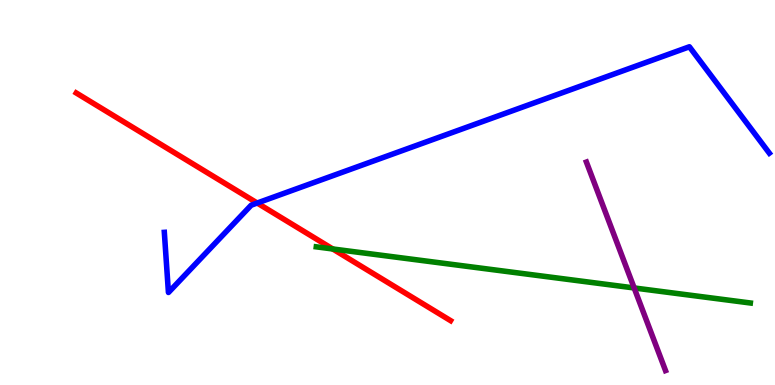[{'lines': ['blue', 'red'], 'intersections': [{'x': 3.32, 'y': 4.73}]}, {'lines': ['green', 'red'], 'intersections': [{'x': 4.29, 'y': 3.53}]}, {'lines': ['purple', 'red'], 'intersections': []}, {'lines': ['blue', 'green'], 'intersections': []}, {'lines': ['blue', 'purple'], 'intersections': []}, {'lines': ['green', 'purple'], 'intersections': [{'x': 8.18, 'y': 2.52}]}]